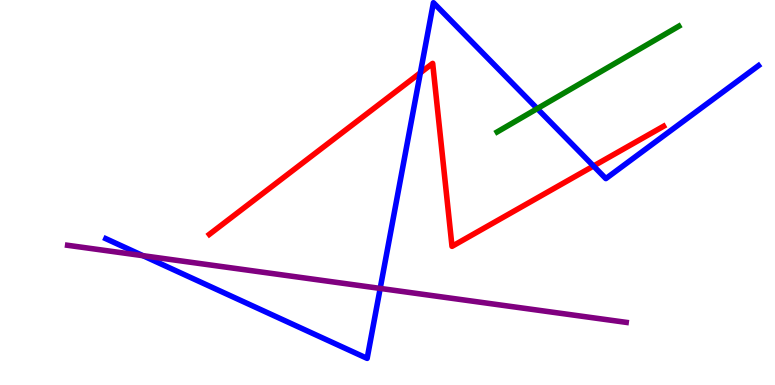[{'lines': ['blue', 'red'], 'intersections': [{'x': 5.42, 'y': 8.11}, {'x': 7.66, 'y': 5.69}]}, {'lines': ['green', 'red'], 'intersections': []}, {'lines': ['purple', 'red'], 'intersections': []}, {'lines': ['blue', 'green'], 'intersections': [{'x': 6.93, 'y': 7.18}]}, {'lines': ['blue', 'purple'], 'intersections': [{'x': 1.84, 'y': 3.36}, {'x': 4.91, 'y': 2.51}]}, {'lines': ['green', 'purple'], 'intersections': []}]